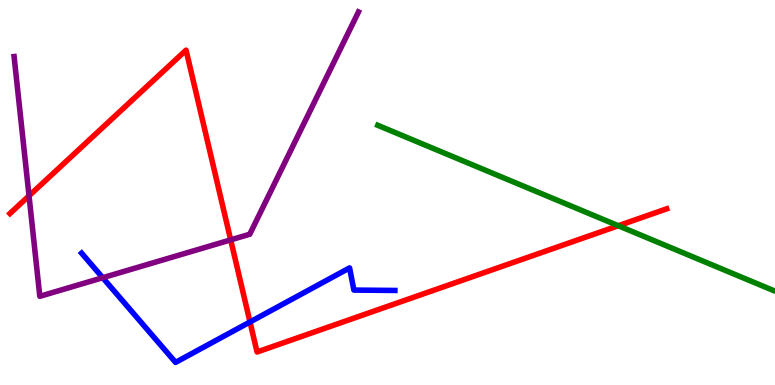[{'lines': ['blue', 'red'], 'intersections': [{'x': 3.23, 'y': 1.64}]}, {'lines': ['green', 'red'], 'intersections': [{'x': 7.98, 'y': 4.14}]}, {'lines': ['purple', 'red'], 'intersections': [{'x': 0.375, 'y': 4.91}, {'x': 2.98, 'y': 3.77}]}, {'lines': ['blue', 'green'], 'intersections': []}, {'lines': ['blue', 'purple'], 'intersections': [{'x': 1.33, 'y': 2.79}]}, {'lines': ['green', 'purple'], 'intersections': []}]